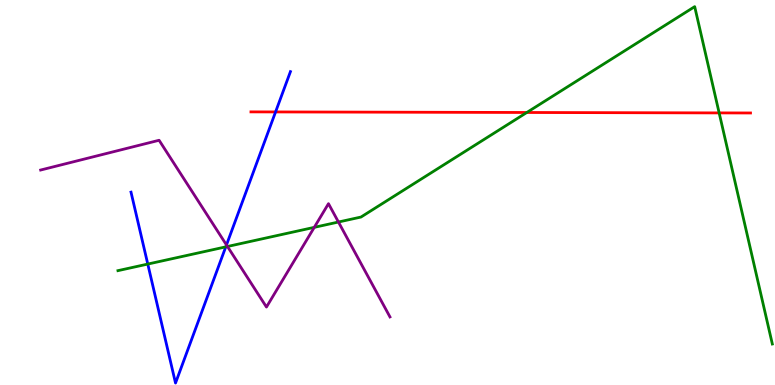[{'lines': ['blue', 'red'], 'intersections': [{'x': 3.56, 'y': 7.09}]}, {'lines': ['green', 'red'], 'intersections': [{'x': 6.8, 'y': 7.08}, {'x': 9.28, 'y': 7.07}]}, {'lines': ['purple', 'red'], 'intersections': []}, {'lines': ['blue', 'green'], 'intersections': [{'x': 1.91, 'y': 3.14}, {'x': 2.91, 'y': 3.59}]}, {'lines': ['blue', 'purple'], 'intersections': [{'x': 2.92, 'y': 3.64}]}, {'lines': ['green', 'purple'], 'intersections': [{'x': 2.94, 'y': 3.6}, {'x': 4.06, 'y': 4.09}, {'x': 4.37, 'y': 4.23}]}]